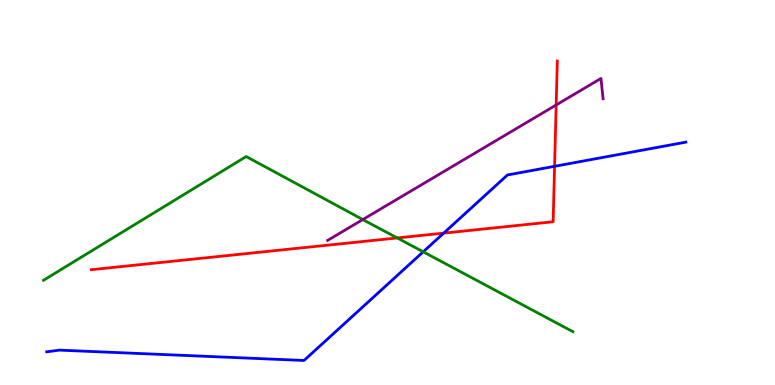[{'lines': ['blue', 'red'], 'intersections': [{'x': 5.73, 'y': 3.95}, {'x': 7.16, 'y': 5.68}]}, {'lines': ['green', 'red'], 'intersections': [{'x': 5.13, 'y': 3.82}]}, {'lines': ['purple', 'red'], 'intersections': [{'x': 7.18, 'y': 7.27}]}, {'lines': ['blue', 'green'], 'intersections': [{'x': 5.46, 'y': 3.46}]}, {'lines': ['blue', 'purple'], 'intersections': []}, {'lines': ['green', 'purple'], 'intersections': [{'x': 4.68, 'y': 4.3}]}]